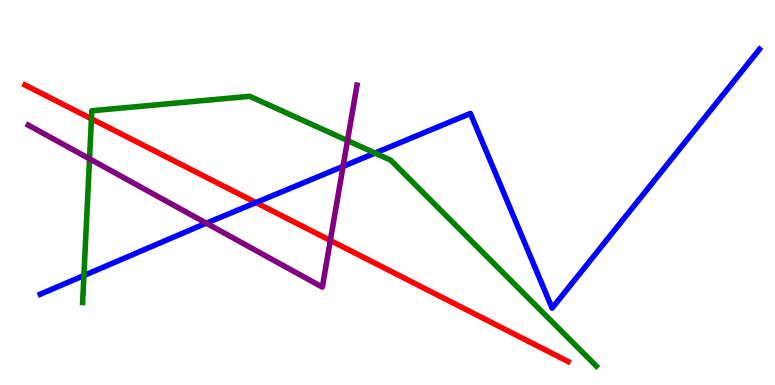[{'lines': ['blue', 'red'], 'intersections': [{'x': 3.3, 'y': 4.74}]}, {'lines': ['green', 'red'], 'intersections': [{'x': 1.18, 'y': 6.91}]}, {'lines': ['purple', 'red'], 'intersections': [{'x': 4.26, 'y': 3.75}]}, {'lines': ['blue', 'green'], 'intersections': [{'x': 1.08, 'y': 2.84}, {'x': 4.84, 'y': 6.02}]}, {'lines': ['blue', 'purple'], 'intersections': [{'x': 2.66, 'y': 4.2}, {'x': 4.43, 'y': 5.68}]}, {'lines': ['green', 'purple'], 'intersections': [{'x': 1.16, 'y': 5.87}, {'x': 4.48, 'y': 6.35}]}]